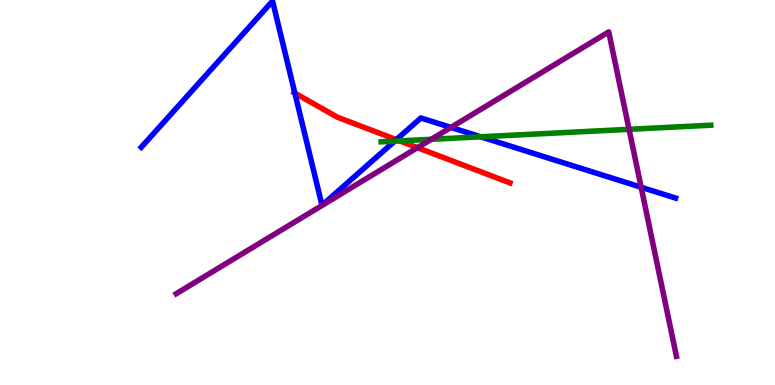[{'lines': ['blue', 'red'], 'intersections': [{'x': 3.8, 'y': 7.58}, {'x': 5.11, 'y': 6.37}]}, {'lines': ['green', 'red'], 'intersections': [{'x': 5.16, 'y': 6.34}]}, {'lines': ['purple', 'red'], 'intersections': [{'x': 5.39, 'y': 6.16}]}, {'lines': ['blue', 'green'], 'intersections': [{'x': 5.09, 'y': 6.33}, {'x': 6.2, 'y': 6.45}]}, {'lines': ['blue', 'purple'], 'intersections': [{'x': 5.82, 'y': 6.69}, {'x': 8.27, 'y': 5.14}]}, {'lines': ['green', 'purple'], 'intersections': [{'x': 5.57, 'y': 6.38}, {'x': 8.12, 'y': 6.64}]}]